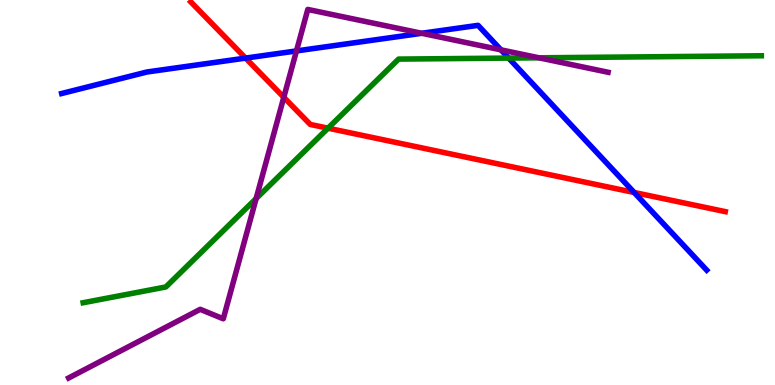[{'lines': ['blue', 'red'], 'intersections': [{'x': 3.17, 'y': 8.49}, {'x': 8.18, 'y': 5.0}]}, {'lines': ['green', 'red'], 'intersections': [{'x': 4.23, 'y': 6.67}]}, {'lines': ['purple', 'red'], 'intersections': [{'x': 3.66, 'y': 7.47}]}, {'lines': ['blue', 'green'], 'intersections': [{'x': 6.56, 'y': 8.49}]}, {'lines': ['blue', 'purple'], 'intersections': [{'x': 3.83, 'y': 8.68}, {'x': 5.44, 'y': 9.14}, {'x': 6.46, 'y': 8.71}]}, {'lines': ['green', 'purple'], 'intersections': [{'x': 3.3, 'y': 4.84}, {'x': 6.95, 'y': 8.5}]}]